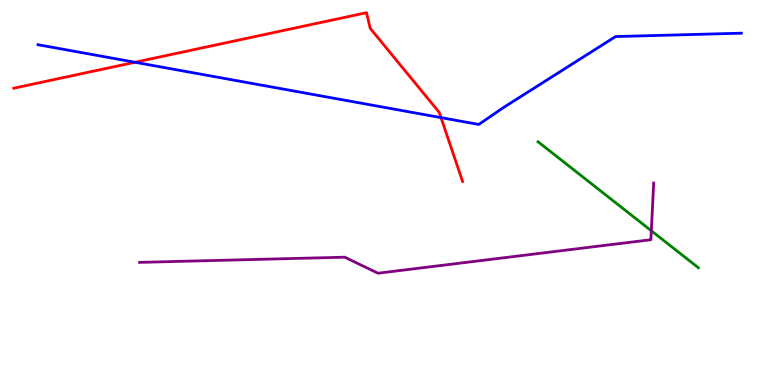[{'lines': ['blue', 'red'], 'intersections': [{'x': 1.74, 'y': 8.38}, {'x': 5.69, 'y': 6.94}]}, {'lines': ['green', 'red'], 'intersections': []}, {'lines': ['purple', 'red'], 'intersections': []}, {'lines': ['blue', 'green'], 'intersections': []}, {'lines': ['blue', 'purple'], 'intersections': []}, {'lines': ['green', 'purple'], 'intersections': [{'x': 8.4, 'y': 4.01}]}]